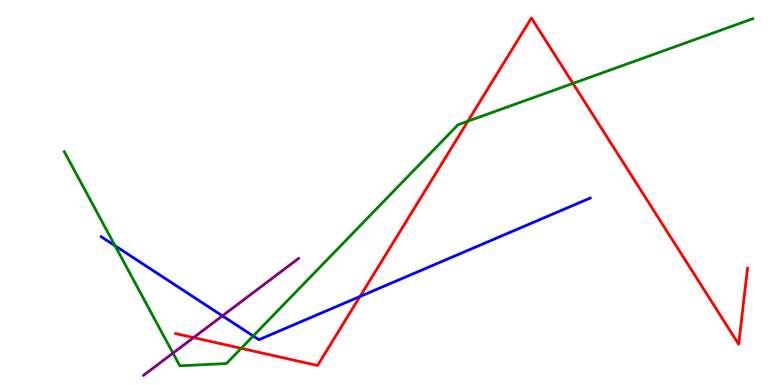[{'lines': ['blue', 'red'], 'intersections': [{'x': 4.65, 'y': 2.3}]}, {'lines': ['green', 'red'], 'intersections': [{'x': 3.11, 'y': 0.953}, {'x': 6.04, 'y': 6.85}, {'x': 7.39, 'y': 7.83}]}, {'lines': ['purple', 'red'], 'intersections': [{'x': 2.5, 'y': 1.23}]}, {'lines': ['blue', 'green'], 'intersections': [{'x': 1.48, 'y': 3.62}, {'x': 3.27, 'y': 1.27}]}, {'lines': ['blue', 'purple'], 'intersections': [{'x': 2.87, 'y': 1.8}]}, {'lines': ['green', 'purple'], 'intersections': [{'x': 2.23, 'y': 0.828}]}]